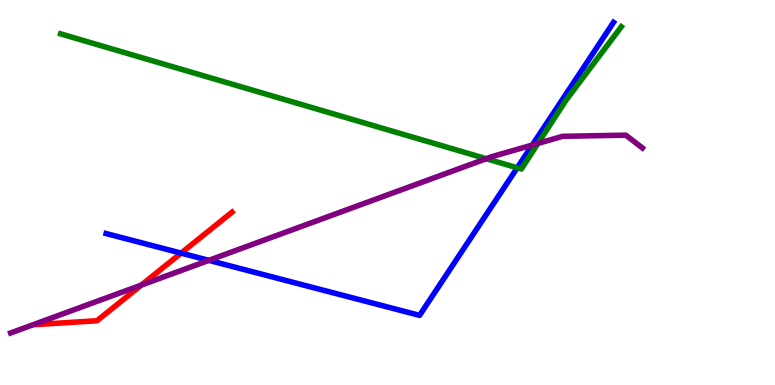[{'lines': ['blue', 'red'], 'intersections': [{'x': 2.34, 'y': 3.43}]}, {'lines': ['green', 'red'], 'intersections': []}, {'lines': ['purple', 'red'], 'intersections': [{'x': 1.82, 'y': 2.6}]}, {'lines': ['blue', 'green'], 'intersections': [{'x': 6.67, 'y': 5.64}]}, {'lines': ['blue', 'purple'], 'intersections': [{'x': 2.69, 'y': 3.24}, {'x': 6.87, 'y': 6.23}]}, {'lines': ['green', 'purple'], 'intersections': [{'x': 6.27, 'y': 5.88}, {'x': 6.94, 'y': 6.28}]}]